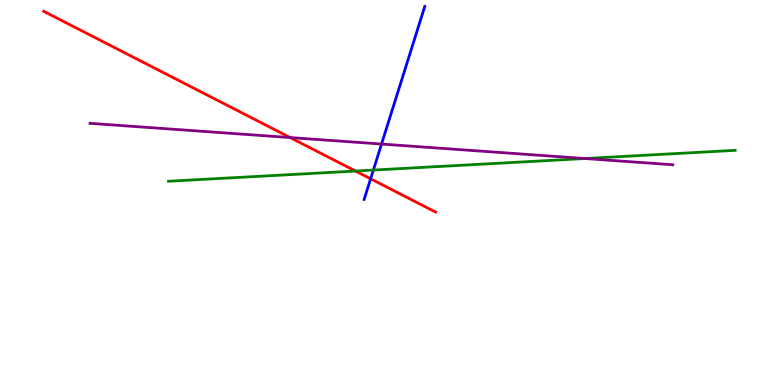[{'lines': ['blue', 'red'], 'intersections': [{'x': 4.78, 'y': 5.36}]}, {'lines': ['green', 'red'], 'intersections': [{'x': 4.59, 'y': 5.56}]}, {'lines': ['purple', 'red'], 'intersections': [{'x': 3.74, 'y': 6.43}]}, {'lines': ['blue', 'green'], 'intersections': [{'x': 4.82, 'y': 5.58}]}, {'lines': ['blue', 'purple'], 'intersections': [{'x': 4.92, 'y': 6.26}]}, {'lines': ['green', 'purple'], 'intersections': [{'x': 7.55, 'y': 5.88}]}]